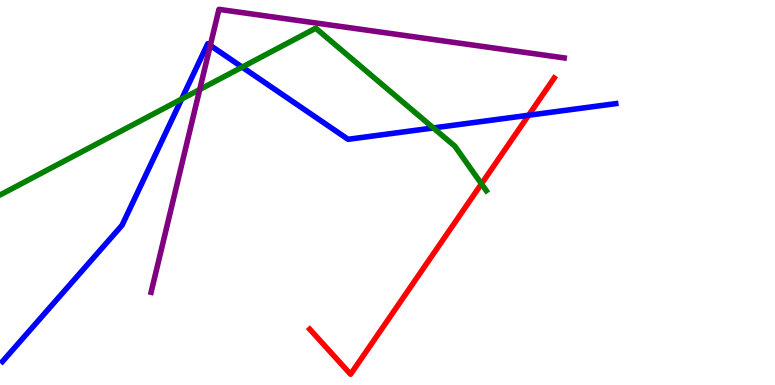[{'lines': ['blue', 'red'], 'intersections': [{'x': 6.82, 'y': 7.01}]}, {'lines': ['green', 'red'], 'intersections': [{'x': 6.21, 'y': 5.22}]}, {'lines': ['purple', 'red'], 'intersections': []}, {'lines': ['blue', 'green'], 'intersections': [{'x': 2.34, 'y': 7.43}, {'x': 3.12, 'y': 8.26}, {'x': 5.59, 'y': 6.68}]}, {'lines': ['blue', 'purple'], 'intersections': [{'x': 2.71, 'y': 8.82}]}, {'lines': ['green', 'purple'], 'intersections': [{'x': 2.58, 'y': 7.67}]}]